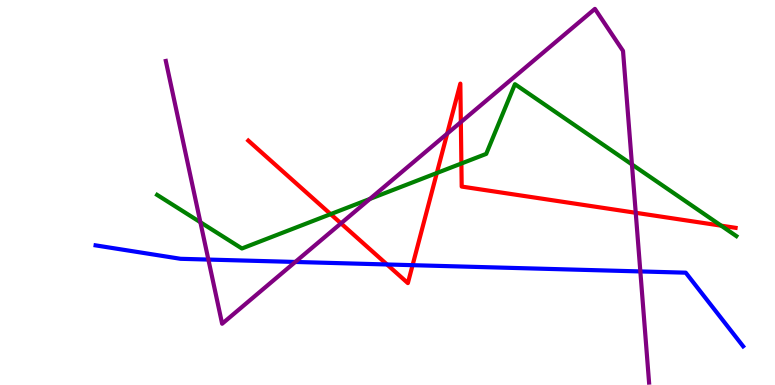[{'lines': ['blue', 'red'], 'intersections': [{'x': 4.99, 'y': 3.13}, {'x': 5.32, 'y': 3.11}]}, {'lines': ['green', 'red'], 'intersections': [{'x': 4.27, 'y': 4.44}, {'x': 5.64, 'y': 5.51}, {'x': 5.95, 'y': 5.75}, {'x': 9.31, 'y': 4.14}]}, {'lines': ['purple', 'red'], 'intersections': [{'x': 4.4, 'y': 4.2}, {'x': 5.77, 'y': 6.53}, {'x': 5.95, 'y': 6.83}, {'x': 8.2, 'y': 4.47}]}, {'lines': ['blue', 'green'], 'intersections': []}, {'lines': ['blue', 'purple'], 'intersections': [{'x': 2.69, 'y': 3.26}, {'x': 3.81, 'y': 3.2}, {'x': 8.26, 'y': 2.95}]}, {'lines': ['green', 'purple'], 'intersections': [{'x': 2.59, 'y': 4.23}, {'x': 4.77, 'y': 4.83}, {'x': 8.15, 'y': 5.73}]}]